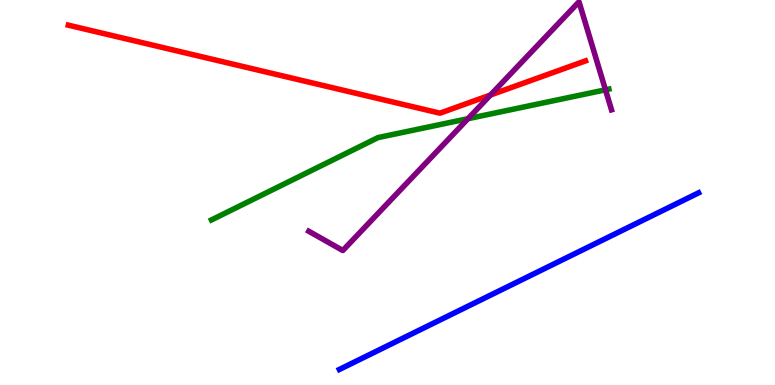[{'lines': ['blue', 'red'], 'intersections': []}, {'lines': ['green', 'red'], 'intersections': []}, {'lines': ['purple', 'red'], 'intersections': [{'x': 6.33, 'y': 7.53}]}, {'lines': ['blue', 'green'], 'intersections': []}, {'lines': ['blue', 'purple'], 'intersections': []}, {'lines': ['green', 'purple'], 'intersections': [{'x': 6.04, 'y': 6.92}, {'x': 7.81, 'y': 7.67}]}]